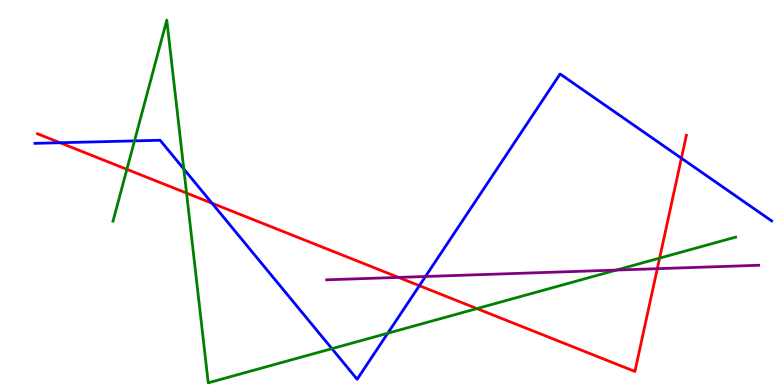[{'lines': ['blue', 'red'], 'intersections': [{'x': 0.774, 'y': 6.29}, {'x': 2.74, 'y': 4.72}, {'x': 5.41, 'y': 2.58}, {'x': 8.79, 'y': 5.89}]}, {'lines': ['green', 'red'], 'intersections': [{'x': 1.64, 'y': 5.6}, {'x': 2.41, 'y': 4.99}, {'x': 6.15, 'y': 1.98}, {'x': 8.51, 'y': 3.3}]}, {'lines': ['purple', 'red'], 'intersections': [{'x': 5.14, 'y': 2.79}, {'x': 8.48, 'y': 3.02}]}, {'lines': ['blue', 'green'], 'intersections': [{'x': 1.74, 'y': 6.34}, {'x': 2.37, 'y': 5.61}, {'x': 4.28, 'y': 0.944}, {'x': 5.0, 'y': 1.34}]}, {'lines': ['blue', 'purple'], 'intersections': [{'x': 5.49, 'y': 2.82}]}, {'lines': ['green', 'purple'], 'intersections': [{'x': 7.95, 'y': 2.99}]}]